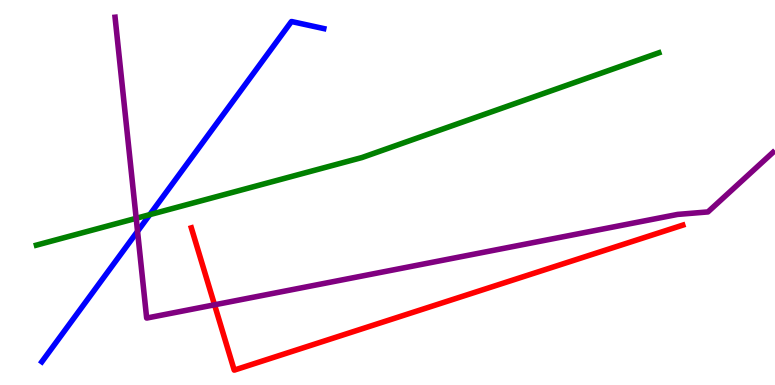[{'lines': ['blue', 'red'], 'intersections': []}, {'lines': ['green', 'red'], 'intersections': []}, {'lines': ['purple', 'red'], 'intersections': [{'x': 2.77, 'y': 2.08}]}, {'lines': ['blue', 'green'], 'intersections': [{'x': 1.93, 'y': 4.43}]}, {'lines': ['blue', 'purple'], 'intersections': [{'x': 1.77, 'y': 3.99}]}, {'lines': ['green', 'purple'], 'intersections': [{'x': 1.76, 'y': 4.33}]}]